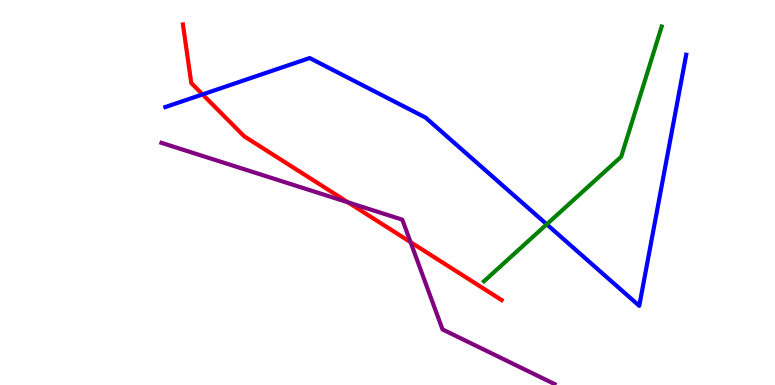[{'lines': ['blue', 'red'], 'intersections': [{'x': 2.61, 'y': 7.55}]}, {'lines': ['green', 'red'], 'intersections': []}, {'lines': ['purple', 'red'], 'intersections': [{'x': 4.49, 'y': 4.74}, {'x': 5.3, 'y': 3.71}]}, {'lines': ['blue', 'green'], 'intersections': [{'x': 7.05, 'y': 4.17}]}, {'lines': ['blue', 'purple'], 'intersections': []}, {'lines': ['green', 'purple'], 'intersections': []}]